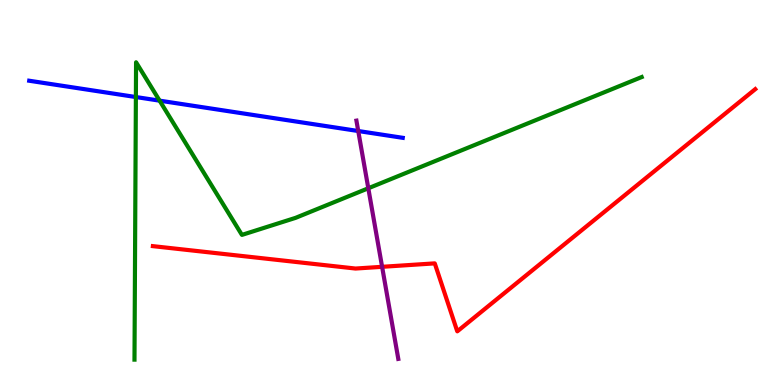[{'lines': ['blue', 'red'], 'intersections': []}, {'lines': ['green', 'red'], 'intersections': []}, {'lines': ['purple', 'red'], 'intersections': [{'x': 4.93, 'y': 3.07}]}, {'lines': ['blue', 'green'], 'intersections': [{'x': 1.75, 'y': 7.48}, {'x': 2.06, 'y': 7.39}]}, {'lines': ['blue', 'purple'], 'intersections': [{'x': 4.62, 'y': 6.6}]}, {'lines': ['green', 'purple'], 'intersections': [{'x': 4.75, 'y': 5.11}]}]